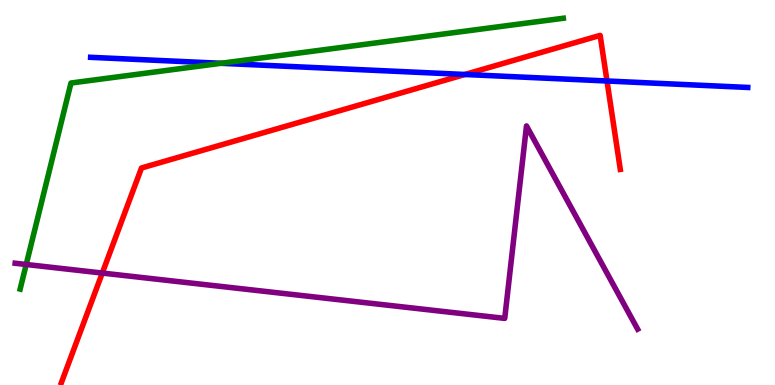[{'lines': ['blue', 'red'], 'intersections': [{'x': 6.0, 'y': 8.07}, {'x': 7.83, 'y': 7.9}]}, {'lines': ['green', 'red'], 'intersections': []}, {'lines': ['purple', 'red'], 'intersections': [{'x': 1.32, 'y': 2.91}]}, {'lines': ['blue', 'green'], 'intersections': [{'x': 2.85, 'y': 8.36}]}, {'lines': ['blue', 'purple'], 'intersections': []}, {'lines': ['green', 'purple'], 'intersections': [{'x': 0.338, 'y': 3.13}]}]